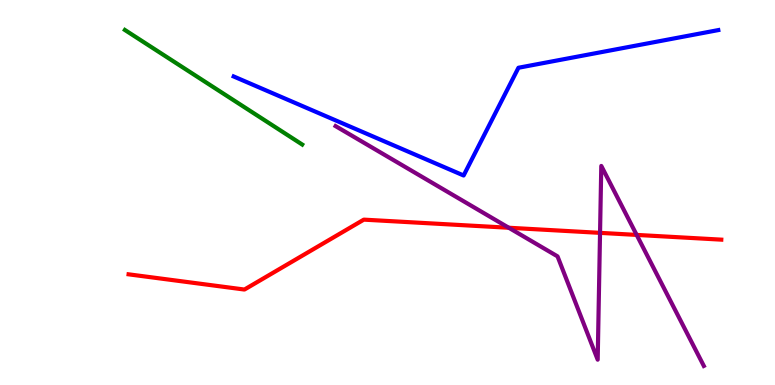[{'lines': ['blue', 'red'], 'intersections': []}, {'lines': ['green', 'red'], 'intersections': []}, {'lines': ['purple', 'red'], 'intersections': [{'x': 6.56, 'y': 4.08}, {'x': 7.74, 'y': 3.95}, {'x': 8.21, 'y': 3.9}]}, {'lines': ['blue', 'green'], 'intersections': []}, {'lines': ['blue', 'purple'], 'intersections': []}, {'lines': ['green', 'purple'], 'intersections': []}]